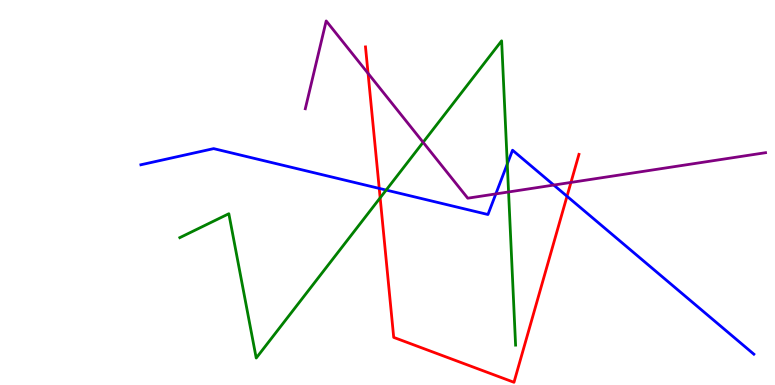[{'lines': ['blue', 'red'], 'intersections': [{'x': 4.89, 'y': 5.11}, {'x': 7.32, 'y': 4.9}]}, {'lines': ['green', 'red'], 'intersections': [{'x': 4.91, 'y': 4.86}]}, {'lines': ['purple', 'red'], 'intersections': [{'x': 4.75, 'y': 8.09}, {'x': 7.37, 'y': 5.26}]}, {'lines': ['blue', 'green'], 'intersections': [{'x': 4.98, 'y': 5.06}, {'x': 6.55, 'y': 5.74}]}, {'lines': ['blue', 'purple'], 'intersections': [{'x': 6.4, 'y': 4.96}, {'x': 7.15, 'y': 5.19}]}, {'lines': ['green', 'purple'], 'intersections': [{'x': 5.46, 'y': 6.3}, {'x': 6.56, 'y': 5.01}]}]